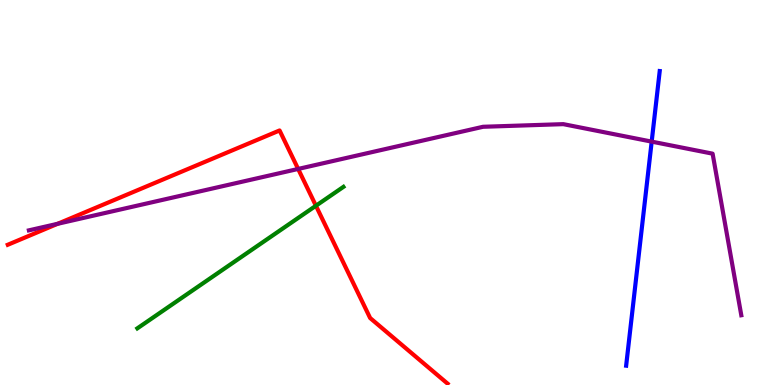[{'lines': ['blue', 'red'], 'intersections': []}, {'lines': ['green', 'red'], 'intersections': [{'x': 4.08, 'y': 4.66}]}, {'lines': ['purple', 'red'], 'intersections': [{'x': 0.744, 'y': 4.19}, {'x': 3.85, 'y': 5.61}]}, {'lines': ['blue', 'green'], 'intersections': []}, {'lines': ['blue', 'purple'], 'intersections': [{'x': 8.41, 'y': 6.32}]}, {'lines': ['green', 'purple'], 'intersections': []}]